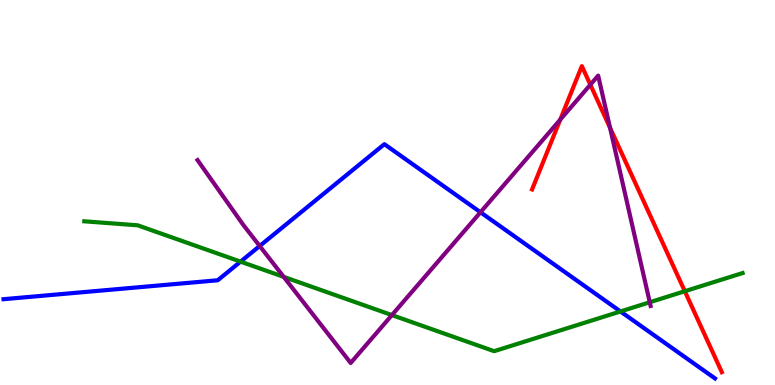[{'lines': ['blue', 'red'], 'intersections': []}, {'lines': ['green', 'red'], 'intersections': [{'x': 8.84, 'y': 2.44}]}, {'lines': ['purple', 'red'], 'intersections': [{'x': 7.23, 'y': 6.89}, {'x': 7.62, 'y': 7.8}, {'x': 7.87, 'y': 6.68}]}, {'lines': ['blue', 'green'], 'intersections': [{'x': 3.1, 'y': 3.2}, {'x': 8.01, 'y': 1.91}]}, {'lines': ['blue', 'purple'], 'intersections': [{'x': 3.35, 'y': 3.61}, {'x': 6.2, 'y': 4.49}]}, {'lines': ['green', 'purple'], 'intersections': [{'x': 3.66, 'y': 2.81}, {'x': 5.06, 'y': 1.82}, {'x': 8.38, 'y': 2.15}]}]